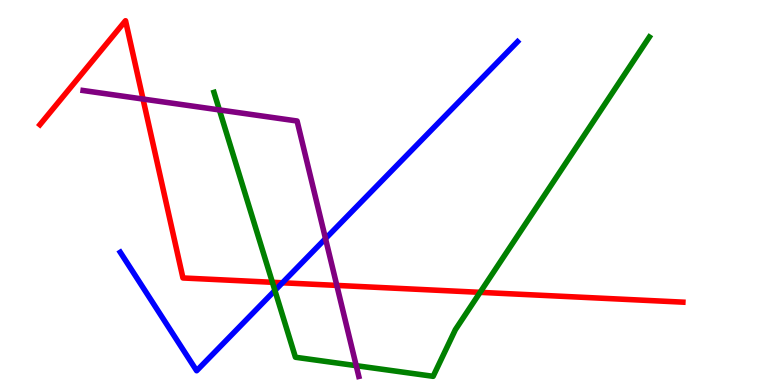[{'lines': ['blue', 'red'], 'intersections': [{'x': 3.64, 'y': 2.66}]}, {'lines': ['green', 'red'], 'intersections': [{'x': 3.51, 'y': 2.67}, {'x': 6.19, 'y': 2.41}]}, {'lines': ['purple', 'red'], 'intersections': [{'x': 1.85, 'y': 7.43}, {'x': 4.35, 'y': 2.59}]}, {'lines': ['blue', 'green'], 'intersections': [{'x': 3.55, 'y': 2.46}]}, {'lines': ['blue', 'purple'], 'intersections': [{'x': 4.2, 'y': 3.8}]}, {'lines': ['green', 'purple'], 'intersections': [{'x': 2.83, 'y': 7.14}, {'x': 4.6, 'y': 0.502}]}]